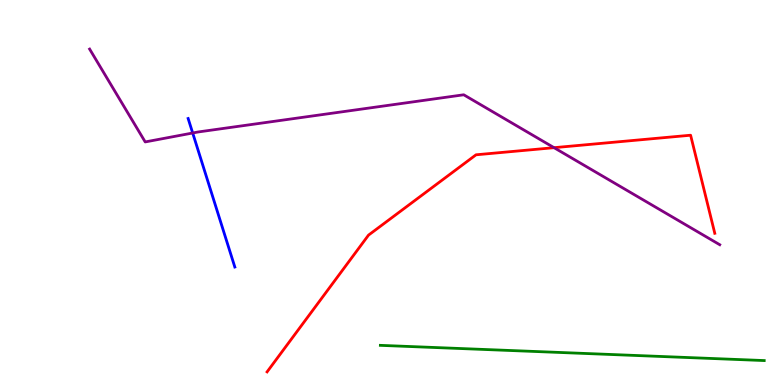[{'lines': ['blue', 'red'], 'intersections': []}, {'lines': ['green', 'red'], 'intersections': []}, {'lines': ['purple', 'red'], 'intersections': [{'x': 7.15, 'y': 6.16}]}, {'lines': ['blue', 'green'], 'intersections': []}, {'lines': ['blue', 'purple'], 'intersections': [{'x': 2.49, 'y': 6.55}]}, {'lines': ['green', 'purple'], 'intersections': []}]